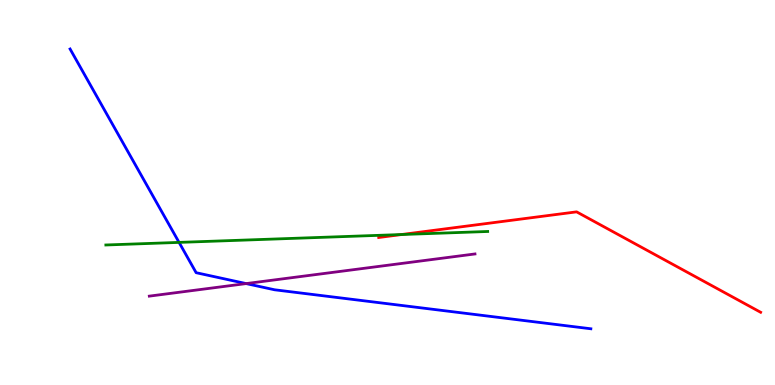[{'lines': ['blue', 'red'], 'intersections': []}, {'lines': ['green', 'red'], 'intersections': [{'x': 5.18, 'y': 3.91}]}, {'lines': ['purple', 'red'], 'intersections': []}, {'lines': ['blue', 'green'], 'intersections': [{'x': 2.31, 'y': 3.7}]}, {'lines': ['blue', 'purple'], 'intersections': [{'x': 3.18, 'y': 2.63}]}, {'lines': ['green', 'purple'], 'intersections': []}]